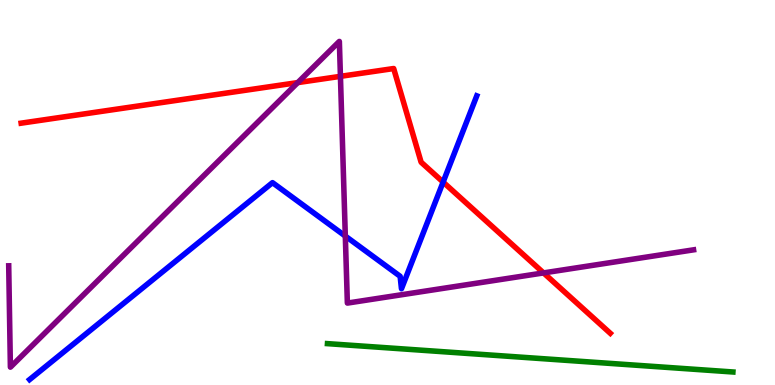[{'lines': ['blue', 'red'], 'intersections': [{'x': 5.72, 'y': 5.27}]}, {'lines': ['green', 'red'], 'intersections': []}, {'lines': ['purple', 'red'], 'intersections': [{'x': 3.84, 'y': 7.85}, {'x': 4.39, 'y': 8.02}, {'x': 7.01, 'y': 2.91}]}, {'lines': ['blue', 'green'], 'intersections': []}, {'lines': ['blue', 'purple'], 'intersections': [{'x': 4.46, 'y': 3.87}]}, {'lines': ['green', 'purple'], 'intersections': []}]